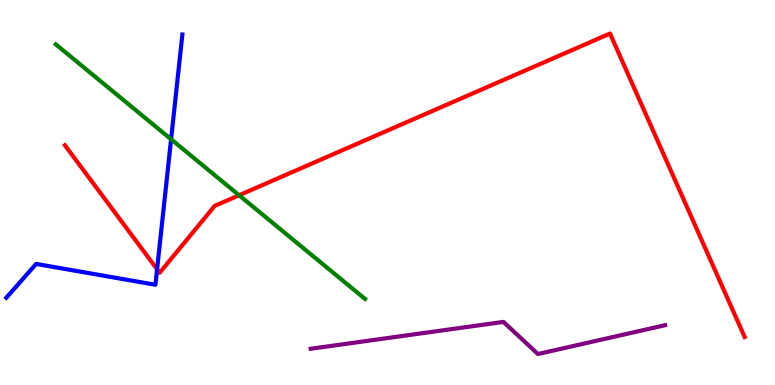[{'lines': ['blue', 'red'], 'intersections': [{'x': 2.03, 'y': 3.01}]}, {'lines': ['green', 'red'], 'intersections': [{'x': 3.09, 'y': 4.93}]}, {'lines': ['purple', 'red'], 'intersections': []}, {'lines': ['blue', 'green'], 'intersections': [{'x': 2.21, 'y': 6.38}]}, {'lines': ['blue', 'purple'], 'intersections': []}, {'lines': ['green', 'purple'], 'intersections': []}]